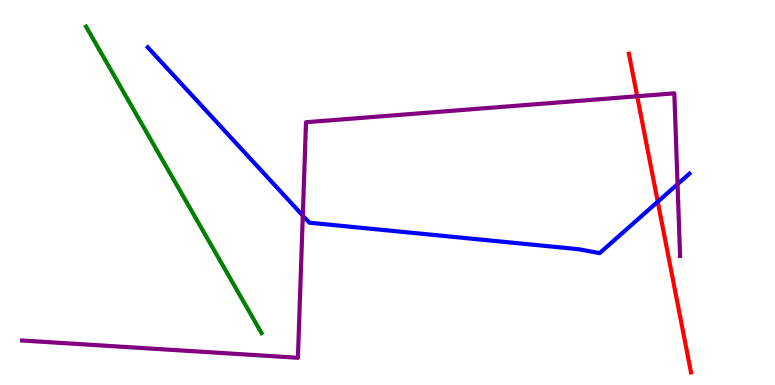[{'lines': ['blue', 'red'], 'intersections': [{'x': 8.49, 'y': 4.76}]}, {'lines': ['green', 'red'], 'intersections': []}, {'lines': ['purple', 'red'], 'intersections': [{'x': 8.22, 'y': 7.5}]}, {'lines': ['blue', 'green'], 'intersections': []}, {'lines': ['blue', 'purple'], 'intersections': [{'x': 3.91, 'y': 4.4}, {'x': 8.74, 'y': 5.22}]}, {'lines': ['green', 'purple'], 'intersections': []}]